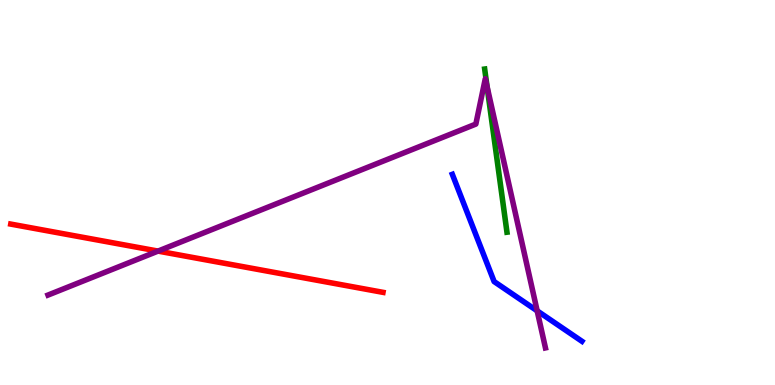[{'lines': ['blue', 'red'], 'intersections': []}, {'lines': ['green', 'red'], 'intersections': []}, {'lines': ['purple', 'red'], 'intersections': [{'x': 2.04, 'y': 3.48}]}, {'lines': ['blue', 'green'], 'intersections': []}, {'lines': ['blue', 'purple'], 'intersections': [{'x': 6.93, 'y': 1.93}]}, {'lines': ['green', 'purple'], 'intersections': [{'x': 6.28, 'y': 7.75}]}]